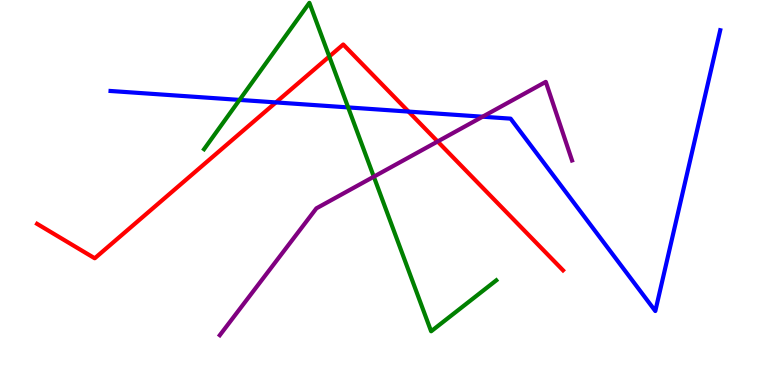[{'lines': ['blue', 'red'], 'intersections': [{'x': 3.56, 'y': 7.34}, {'x': 5.27, 'y': 7.1}]}, {'lines': ['green', 'red'], 'intersections': [{'x': 4.25, 'y': 8.53}]}, {'lines': ['purple', 'red'], 'intersections': [{'x': 5.65, 'y': 6.32}]}, {'lines': ['blue', 'green'], 'intersections': [{'x': 3.09, 'y': 7.41}, {'x': 4.49, 'y': 7.21}]}, {'lines': ['blue', 'purple'], 'intersections': [{'x': 6.23, 'y': 6.97}]}, {'lines': ['green', 'purple'], 'intersections': [{'x': 4.82, 'y': 5.41}]}]